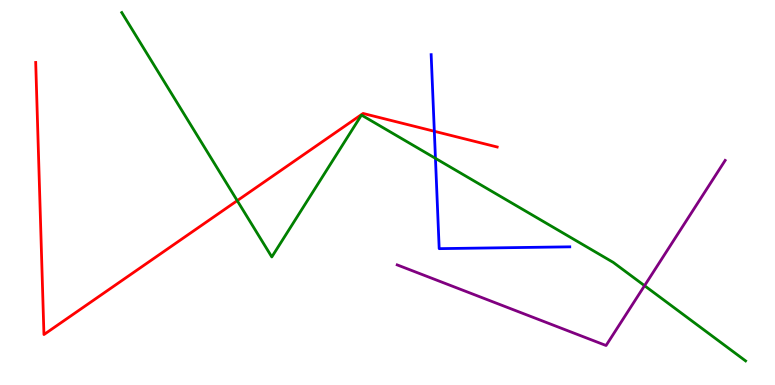[{'lines': ['blue', 'red'], 'intersections': [{'x': 5.6, 'y': 6.59}]}, {'lines': ['green', 'red'], 'intersections': [{'x': 3.06, 'y': 4.79}]}, {'lines': ['purple', 'red'], 'intersections': []}, {'lines': ['blue', 'green'], 'intersections': [{'x': 5.62, 'y': 5.89}]}, {'lines': ['blue', 'purple'], 'intersections': []}, {'lines': ['green', 'purple'], 'intersections': [{'x': 8.32, 'y': 2.58}]}]